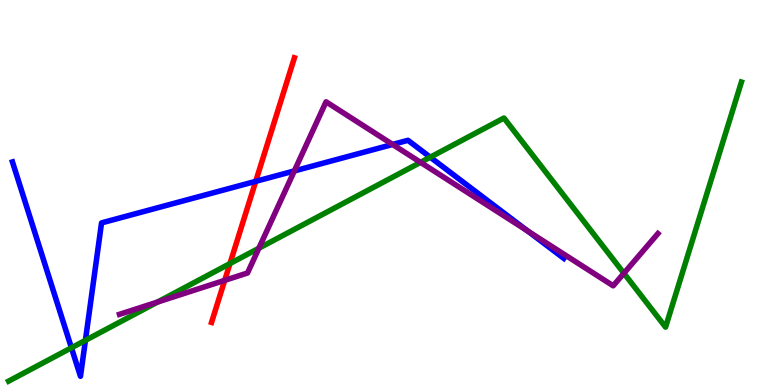[{'lines': ['blue', 'red'], 'intersections': [{'x': 3.3, 'y': 5.29}]}, {'lines': ['green', 'red'], 'intersections': [{'x': 2.97, 'y': 3.15}]}, {'lines': ['purple', 'red'], 'intersections': [{'x': 2.9, 'y': 2.72}]}, {'lines': ['blue', 'green'], 'intersections': [{'x': 0.922, 'y': 0.967}, {'x': 1.1, 'y': 1.16}, {'x': 5.55, 'y': 5.92}]}, {'lines': ['blue', 'purple'], 'intersections': [{'x': 3.8, 'y': 5.56}, {'x': 5.07, 'y': 6.25}, {'x': 6.81, 'y': 4.0}]}, {'lines': ['green', 'purple'], 'intersections': [{'x': 2.03, 'y': 2.15}, {'x': 3.34, 'y': 3.55}, {'x': 5.43, 'y': 5.78}, {'x': 8.05, 'y': 2.9}]}]